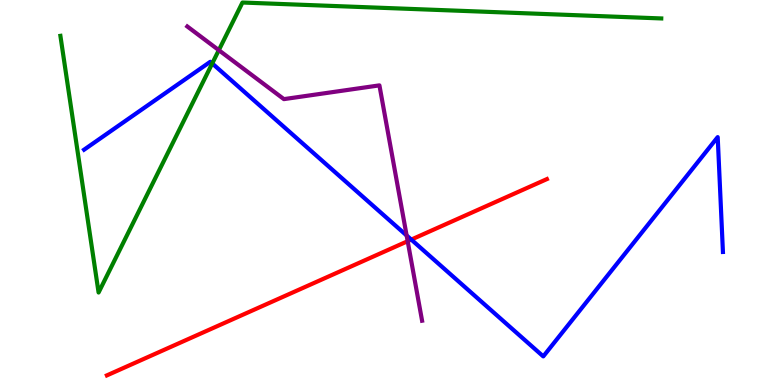[{'lines': ['blue', 'red'], 'intersections': [{'x': 5.31, 'y': 3.78}]}, {'lines': ['green', 'red'], 'intersections': []}, {'lines': ['purple', 'red'], 'intersections': [{'x': 5.26, 'y': 3.73}]}, {'lines': ['blue', 'green'], 'intersections': [{'x': 2.74, 'y': 8.35}]}, {'lines': ['blue', 'purple'], 'intersections': [{'x': 5.25, 'y': 3.88}]}, {'lines': ['green', 'purple'], 'intersections': [{'x': 2.82, 'y': 8.7}]}]